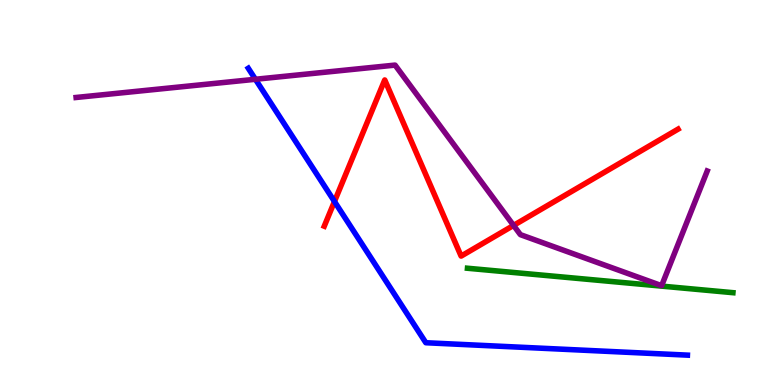[{'lines': ['blue', 'red'], 'intersections': [{'x': 4.32, 'y': 4.77}]}, {'lines': ['green', 'red'], 'intersections': []}, {'lines': ['purple', 'red'], 'intersections': [{'x': 6.63, 'y': 4.15}]}, {'lines': ['blue', 'green'], 'intersections': []}, {'lines': ['blue', 'purple'], 'intersections': [{'x': 3.3, 'y': 7.94}]}, {'lines': ['green', 'purple'], 'intersections': []}]